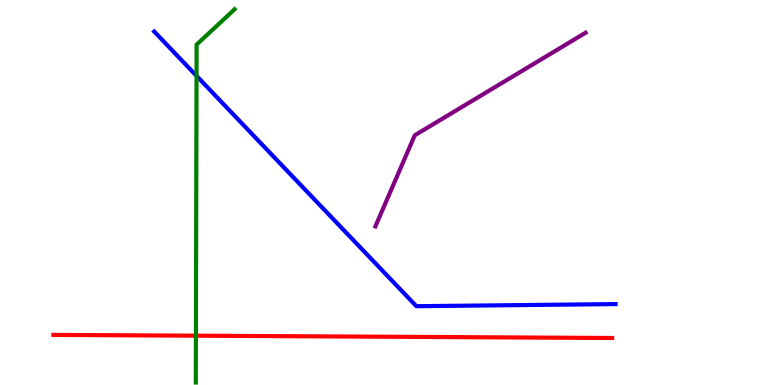[{'lines': ['blue', 'red'], 'intersections': []}, {'lines': ['green', 'red'], 'intersections': [{'x': 2.53, 'y': 1.28}]}, {'lines': ['purple', 'red'], 'intersections': []}, {'lines': ['blue', 'green'], 'intersections': [{'x': 2.54, 'y': 8.03}]}, {'lines': ['blue', 'purple'], 'intersections': []}, {'lines': ['green', 'purple'], 'intersections': []}]